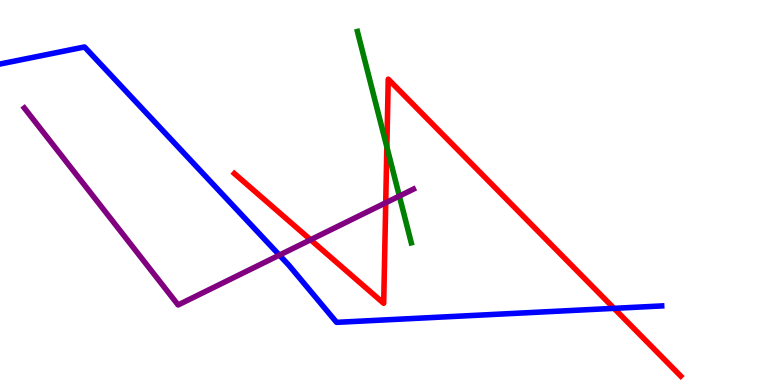[{'lines': ['blue', 'red'], 'intersections': [{'x': 7.92, 'y': 1.99}]}, {'lines': ['green', 'red'], 'intersections': [{'x': 4.99, 'y': 6.18}]}, {'lines': ['purple', 'red'], 'intersections': [{'x': 4.01, 'y': 3.77}, {'x': 4.98, 'y': 4.73}]}, {'lines': ['blue', 'green'], 'intersections': []}, {'lines': ['blue', 'purple'], 'intersections': [{'x': 3.6, 'y': 3.37}]}, {'lines': ['green', 'purple'], 'intersections': [{'x': 5.15, 'y': 4.91}]}]